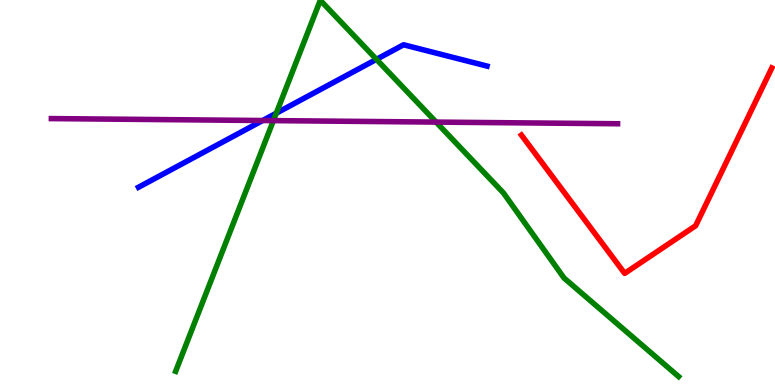[{'lines': ['blue', 'red'], 'intersections': []}, {'lines': ['green', 'red'], 'intersections': []}, {'lines': ['purple', 'red'], 'intersections': []}, {'lines': ['blue', 'green'], 'intersections': [{'x': 3.57, 'y': 7.06}, {'x': 4.86, 'y': 8.46}]}, {'lines': ['blue', 'purple'], 'intersections': [{'x': 3.39, 'y': 6.87}]}, {'lines': ['green', 'purple'], 'intersections': [{'x': 3.53, 'y': 6.87}, {'x': 5.63, 'y': 6.83}]}]